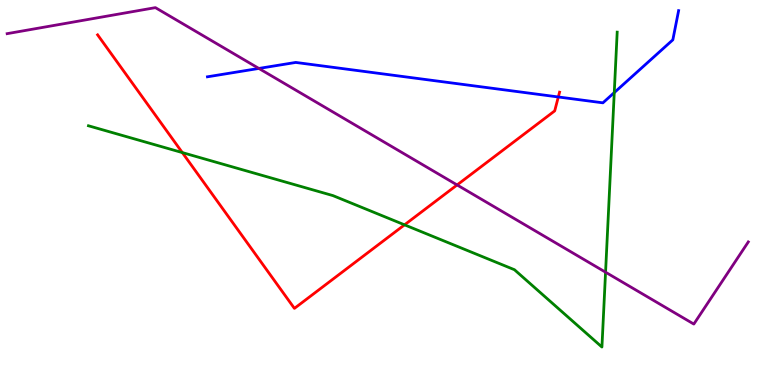[{'lines': ['blue', 'red'], 'intersections': [{'x': 7.2, 'y': 7.48}]}, {'lines': ['green', 'red'], 'intersections': [{'x': 2.35, 'y': 6.04}, {'x': 5.22, 'y': 4.16}]}, {'lines': ['purple', 'red'], 'intersections': [{'x': 5.9, 'y': 5.2}]}, {'lines': ['blue', 'green'], 'intersections': [{'x': 7.93, 'y': 7.59}]}, {'lines': ['blue', 'purple'], 'intersections': [{'x': 3.34, 'y': 8.22}]}, {'lines': ['green', 'purple'], 'intersections': [{'x': 7.81, 'y': 2.93}]}]